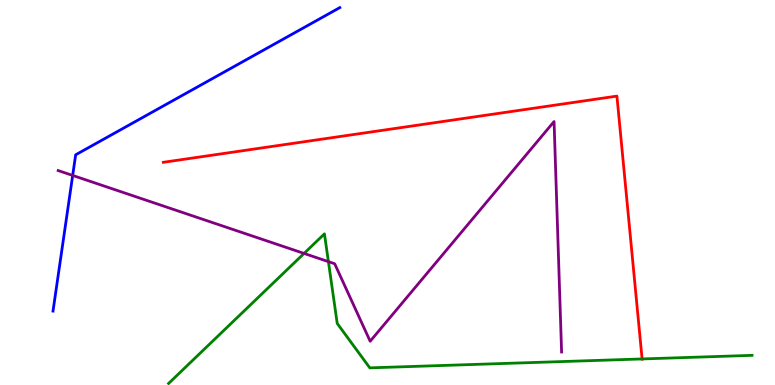[{'lines': ['blue', 'red'], 'intersections': []}, {'lines': ['green', 'red'], 'intersections': [{'x': 8.29, 'y': 0.677}]}, {'lines': ['purple', 'red'], 'intersections': []}, {'lines': ['blue', 'green'], 'intersections': []}, {'lines': ['blue', 'purple'], 'intersections': [{'x': 0.938, 'y': 5.44}]}, {'lines': ['green', 'purple'], 'intersections': [{'x': 3.92, 'y': 3.42}, {'x': 4.24, 'y': 3.2}]}]